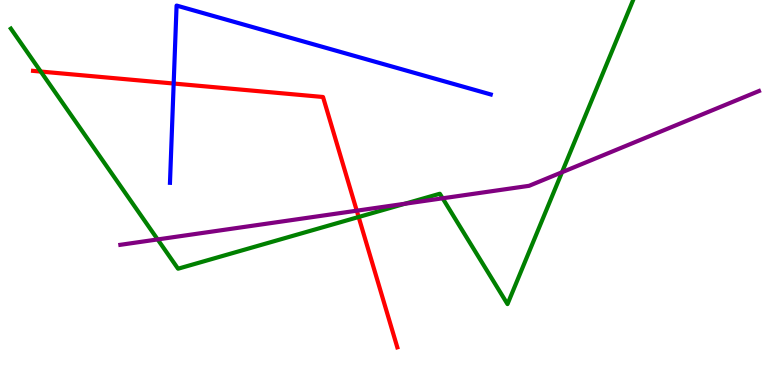[{'lines': ['blue', 'red'], 'intersections': [{'x': 2.24, 'y': 7.83}]}, {'lines': ['green', 'red'], 'intersections': [{'x': 0.526, 'y': 8.14}, {'x': 4.63, 'y': 4.36}]}, {'lines': ['purple', 'red'], 'intersections': [{'x': 4.6, 'y': 4.53}]}, {'lines': ['blue', 'green'], 'intersections': []}, {'lines': ['blue', 'purple'], 'intersections': []}, {'lines': ['green', 'purple'], 'intersections': [{'x': 2.03, 'y': 3.78}, {'x': 5.23, 'y': 4.71}, {'x': 5.71, 'y': 4.85}, {'x': 7.25, 'y': 5.53}]}]